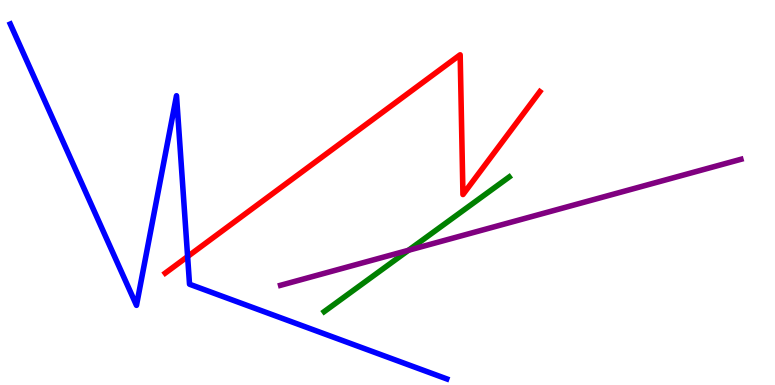[{'lines': ['blue', 'red'], 'intersections': [{'x': 2.42, 'y': 3.34}]}, {'lines': ['green', 'red'], 'intersections': []}, {'lines': ['purple', 'red'], 'intersections': []}, {'lines': ['blue', 'green'], 'intersections': []}, {'lines': ['blue', 'purple'], 'intersections': []}, {'lines': ['green', 'purple'], 'intersections': [{'x': 5.27, 'y': 3.5}]}]